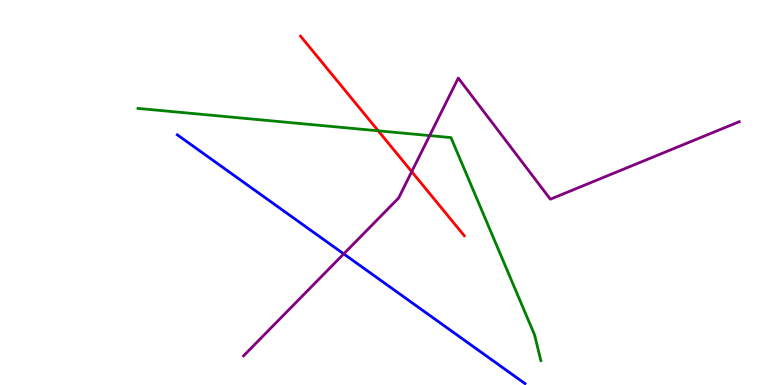[{'lines': ['blue', 'red'], 'intersections': []}, {'lines': ['green', 'red'], 'intersections': [{'x': 4.88, 'y': 6.6}]}, {'lines': ['purple', 'red'], 'intersections': [{'x': 5.31, 'y': 5.54}]}, {'lines': ['blue', 'green'], 'intersections': []}, {'lines': ['blue', 'purple'], 'intersections': [{'x': 4.44, 'y': 3.41}]}, {'lines': ['green', 'purple'], 'intersections': [{'x': 5.54, 'y': 6.48}]}]